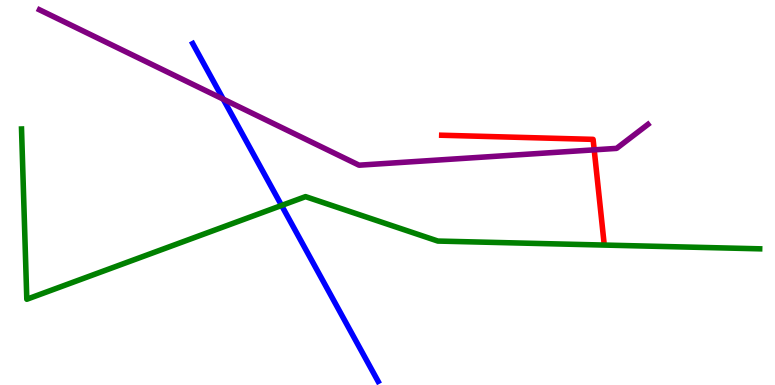[{'lines': ['blue', 'red'], 'intersections': []}, {'lines': ['green', 'red'], 'intersections': []}, {'lines': ['purple', 'red'], 'intersections': [{'x': 7.67, 'y': 6.11}]}, {'lines': ['blue', 'green'], 'intersections': [{'x': 3.63, 'y': 4.66}]}, {'lines': ['blue', 'purple'], 'intersections': [{'x': 2.88, 'y': 7.43}]}, {'lines': ['green', 'purple'], 'intersections': []}]